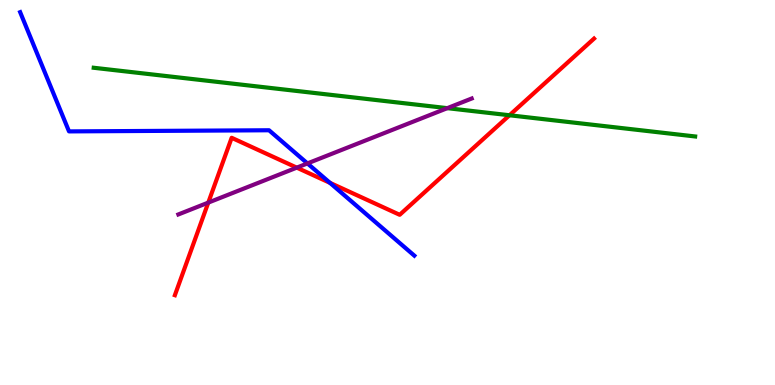[{'lines': ['blue', 'red'], 'intersections': [{'x': 4.26, 'y': 5.25}]}, {'lines': ['green', 'red'], 'intersections': [{'x': 6.57, 'y': 7.01}]}, {'lines': ['purple', 'red'], 'intersections': [{'x': 2.69, 'y': 4.74}, {'x': 3.83, 'y': 5.65}]}, {'lines': ['blue', 'green'], 'intersections': []}, {'lines': ['blue', 'purple'], 'intersections': [{'x': 3.97, 'y': 5.76}]}, {'lines': ['green', 'purple'], 'intersections': [{'x': 5.77, 'y': 7.19}]}]